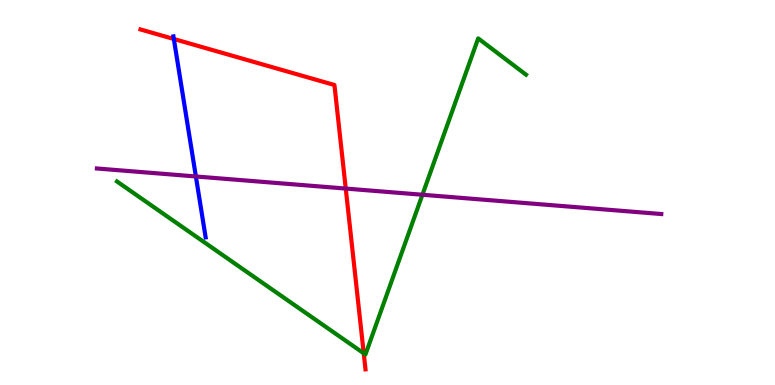[{'lines': ['blue', 'red'], 'intersections': [{'x': 2.24, 'y': 8.99}]}, {'lines': ['green', 'red'], 'intersections': [{'x': 4.69, 'y': 0.823}]}, {'lines': ['purple', 'red'], 'intersections': [{'x': 4.46, 'y': 5.1}]}, {'lines': ['blue', 'green'], 'intersections': []}, {'lines': ['blue', 'purple'], 'intersections': [{'x': 2.53, 'y': 5.42}]}, {'lines': ['green', 'purple'], 'intersections': [{'x': 5.45, 'y': 4.94}]}]